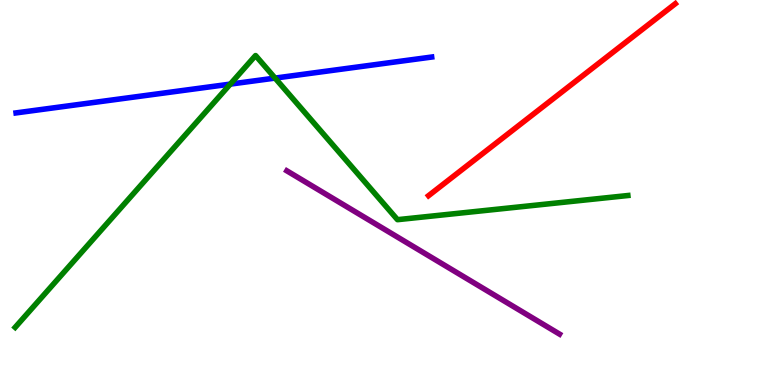[{'lines': ['blue', 'red'], 'intersections': []}, {'lines': ['green', 'red'], 'intersections': []}, {'lines': ['purple', 'red'], 'intersections': []}, {'lines': ['blue', 'green'], 'intersections': [{'x': 2.97, 'y': 7.82}, {'x': 3.55, 'y': 7.97}]}, {'lines': ['blue', 'purple'], 'intersections': []}, {'lines': ['green', 'purple'], 'intersections': []}]